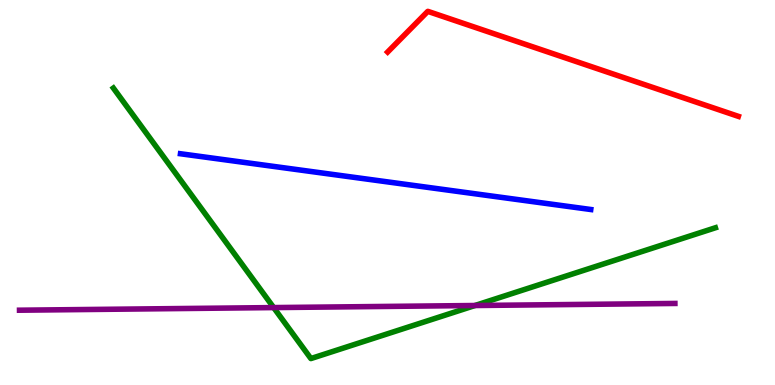[{'lines': ['blue', 'red'], 'intersections': []}, {'lines': ['green', 'red'], 'intersections': []}, {'lines': ['purple', 'red'], 'intersections': []}, {'lines': ['blue', 'green'], 'intersections': []}, {'lines': ['blue', 'purple'], 'intersections': []}, {'lines': ['green', 'purple'], 'intersections': [{'x': 3.53, 'y': 2.01}, {'x': 6.13, 'y': 2.06}]}]